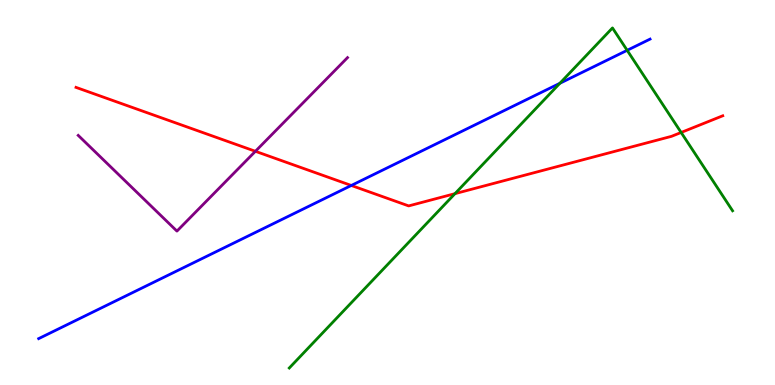[{'lines': ['blue', 'red'], 'intersections': [{'x': 4.53, 'y': 5.18}]}, {'lines': ['green', 'red'], 'intersections': [{'x': 5.87, 'y': 4.97}, {'x': 8.79, 'y': 6.56}]}, {'lines': ['purple', 'red'], 'intersections': [{'x': 3.3, 'y': 6.07}]}, {'lines': ['blue', 'green'], 'intersections': [{'x': 7.22, 'y': 7.84}, {'x': 8.09, 'y': 8.69}]}, {'lines': ['blue', 'purple'], 'intersections': []}, {'lines': ['green', 'purple'], 'intersections': []}]